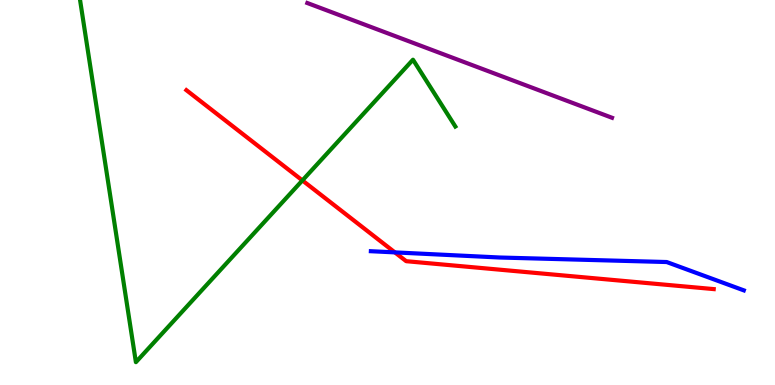[{'lines': ['blue', 'red'], 'intersections': [{'x': 5.1, 'y': 3.44}]}, {'lines': ['green', 'red'], 'intersections': [{'x': 3.9, 'y': 5.31}]}, {'lines': ['purple', 'red'], 'intersections': []}, {'lines': ['blue', 'green'], 'intersections': []}, {'lines': ['blue', 'purple'], 'intersections': []}, {'lines': ['green', 'purple'], 'intersections': []}]